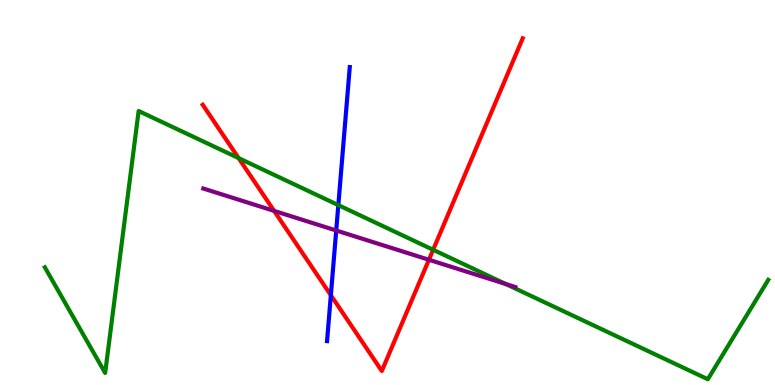[{'lines': ['blue', 'red'], 'intersections': [{'x': 4.27, 'y': 2.33}]}, {'lines': ['green', 'red'], 'intersections': [{'x': 3.08, 'y': 5.89}, {'x': 5.59, 'y': 3.51}]}, {'lines': ['purple', 'red'], 'intersections': [{'x': 3.54, 'y': 4.52}, {'x': 5.53, 'y': 3.25}]}, {'lines': ['blue', 'green'], 'intersections': [{'x': 4.37, 'y': 4.67}]}, {'lines': ['blue', 'purple'], 'intersections': [{'x': 4.34, 'y': 4.01}]}, {'lines': ['green', 'purple'], 'intersections': [{'x': 6.53, 'y': 2.62}]}]